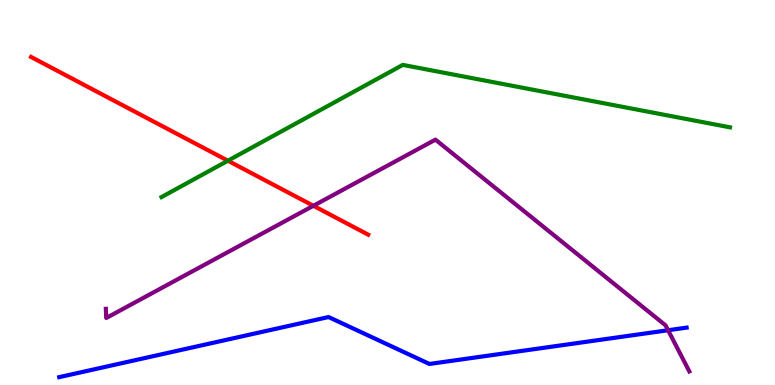[{'lines': ['blue', 'red'], 'intersections': []}, {'lines': ['green', 'red'], 'intersections': [{'x': 2.94, 'y': 5.83}]}, {'lines': ['purple', 'red'], 'intersections': [{'x': 4.04, 'y': 4.66}]}, {'lines': ['blue', 'green'], 'intersections': []}, {'lines': ['blue', 'purple'], 'intersections': [{'x': 8.62, 'y': 1.42}]}, {'lines': ['green', 'purple'], 'intersections': []}]